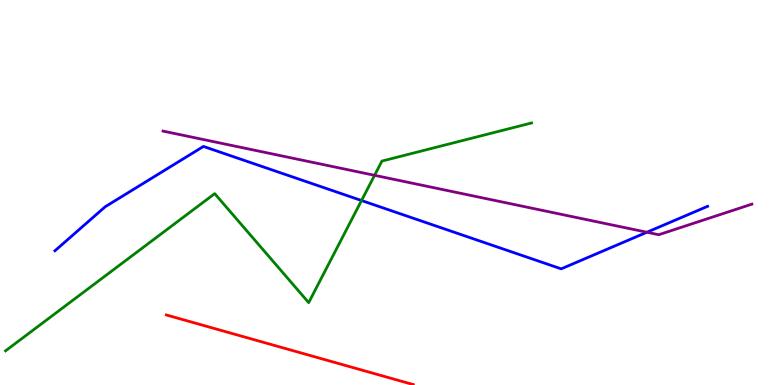[{'lines': ['blue', 'red'], 'intersections': []}, {'lines': ['green', 'red'], 'intersections': []}, {'lines': ['purple', 'red'], 'intersections': []}, {'lines': ['blue', 'green'], 'intersections': [{'x': 4.66, 'y': 4.79}]}, {'lines': ['blue', 'purple'], 'intersections': [{'x': 8.35, 'y': 3.97}]}, {'lines': ['green', 'purple'], 'intersections': [{'x': 4.83, 'y': 5.45}]}]